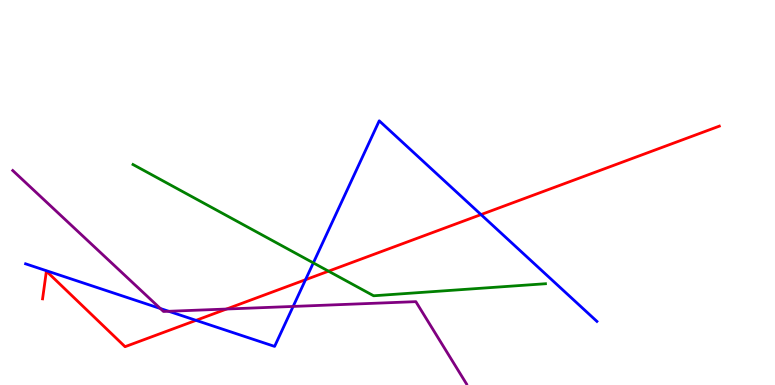[{'lines': ['blue', 'red'], 'intersections': [{'x': 2.53, 'y': 1.68}, {'x': 3.94, 'y': 2.73}, {'x': 6.21, 'y': 4.43}]}, {'lines': ['green', 'red'], 'intersections': [{'x': 4.24, 'y': 2.96}]}, {'lines': ['purple', 'red'], 'intersections': [{'x': 2.92, 'y': 1.97}]}, {'lines': ['blue', 'green'], 'intersections': [{'x': 4.04, 'y': 3.17}]}, {'lines': ['blue', 'purple'], 'intersections': [{'x': 2.07, 'y': 1.99}, {'x': 2.18, 'y': 1.91}, {'x': 3.78, 'y': 2.04}]}, {'lines': ['green', 'purple'], 'intersections': []}]